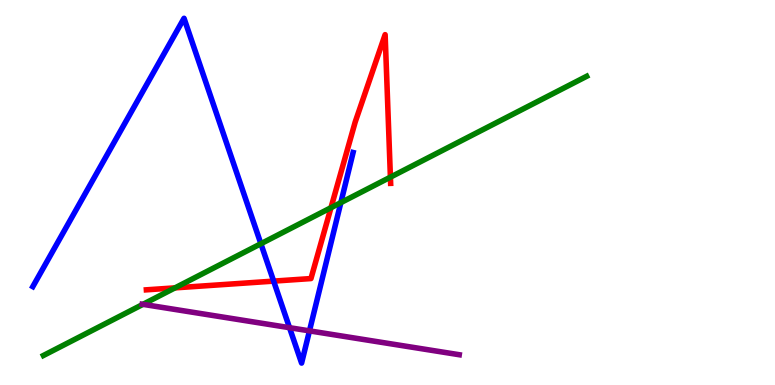[{'lines': ['blue', 'red'], 'intersections': [{'x': 3.53, 'y': 2.7}]}, {'lines': ['green', 'red'], 'intersections': [{'x': 2.26, 'y': 2.52}, {'x': 4.27, 'y': 4.61}, {'x': 5.04, 'y': 5.4}]}, {'lines': ['purple', 'red'], 'intersections': []}, {'lines': ['blue', 'green'], 'intersections': [{'x': 3.37, 'y': 3.67}, {'x': 4.4, 'y': 4.74}]}, {'lines': ['blue', 'purple'], 'intersections': [{'x': 3.74, 'y': 1.49}, {'x': 3.99, 'y': 1.41}]}, {'lines': ['green', 'purple'], 'intersections': [{'x': 1.84, 'y': 2.1}]}]